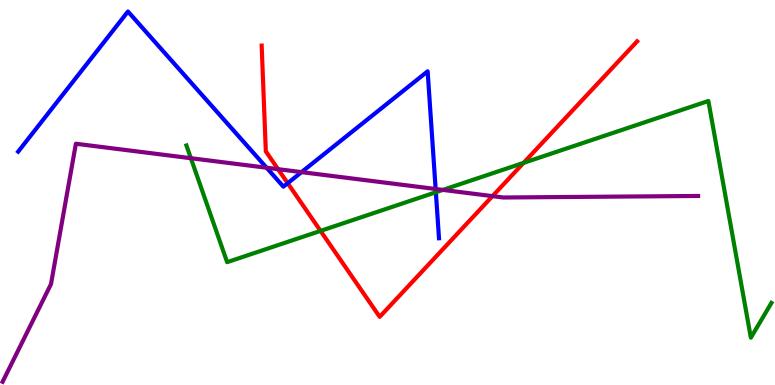[{'lines': ['blue', 'red'], 'intersections': [{'x': 3.71, 'y': 5.24}]}, {'lines': ['green', 'red'], 'intersections': [{'x': 4.14, 'y': 4.0}, {'x': 6.76, 'y': 5.77}]}, {'lines': ['purple', 'red'], 'intersections': [{'x': 3.59, 'y': 5.61}, {'x': 6.35, 'y': 4.91}]}, {'lines': ['blue', 'green'], 'intersections': [{'x': 5.62, 'y': 5.01}]}, {'lines': ['blue', 'purple'], 'intersections': [{'x': 3.44, 'y': 5.64}, {'x': 3.89, 'y': 5.53}, {'x': 5.62, 'y': 5.09}]}, {'lines': ['green', 'purple'], 'intersections': [{'x': 2.46, 'y': 5.89}, {'x': 5.71, 'y': 5.07}]}]